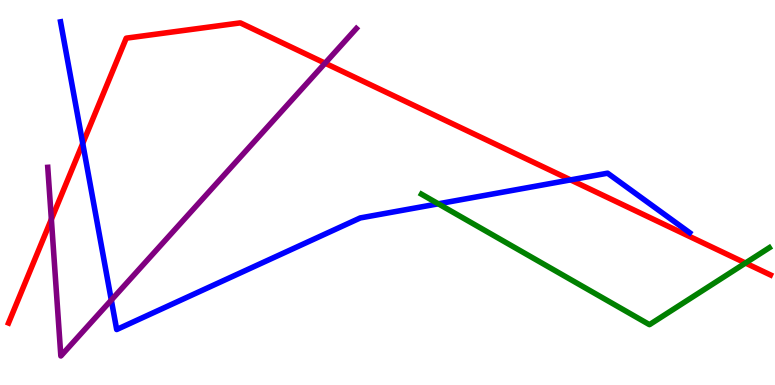[{'lines': ['blue', 'red'], 'intersections': [{'x': 1.07, 'y': 6.27}, {'x': 7.36, 'y': 5.33}]}, {'lines': ['green', 'red'], 'intersections': [{'x': 9.62, 'y': 3.17}]}, {'lines': ['purple', 'red'], 'intersections': [{'x': 0.663, 'y': 4.3}, {'x': 4.19, 'y': 8.36}]}, {'lines': ['blue', 'green'], 'intersections': [{'x': 5.66, 'y': 4.71}]}, {'lines': ['blue', 'purple'], 'intersections': [{'x': 1.44, 'y': 2.21}]}, {'lines': ['green', 'purple'], 'intersections': []}]